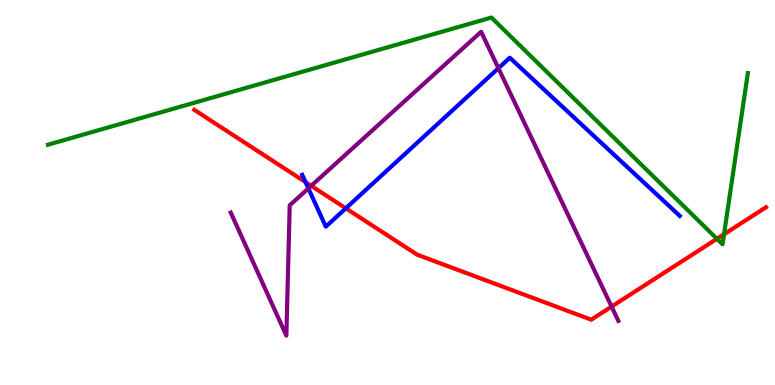[{'lines': ['blue', 'red'], 'intersections': [{'x': 3.94, 'y': 5.27}, {'x': 4.46, 'y': 4.59}]}, {'lines': ['green', 'red'], 'intersections': [{'x': 9.25, 'y': 3.8}, {'x': 9.34, 'y': 3.92}]}, {'lines': ['purple', 'red'], 'intersections': [{'x': 4.02, 'y': 5.17}, {'x': 7.89, 'y': 2.04}]}, {'lines': ['blue', 'green'], 'intersections': []}, {'lines': ['blue', 'purple'], 'intersections': [{'x': 3.98, 'y': 5.11}, {'x': 6.43, 'y': 8.23}]}, {'lines': ['green', 'purple'], 'intersections': []}]